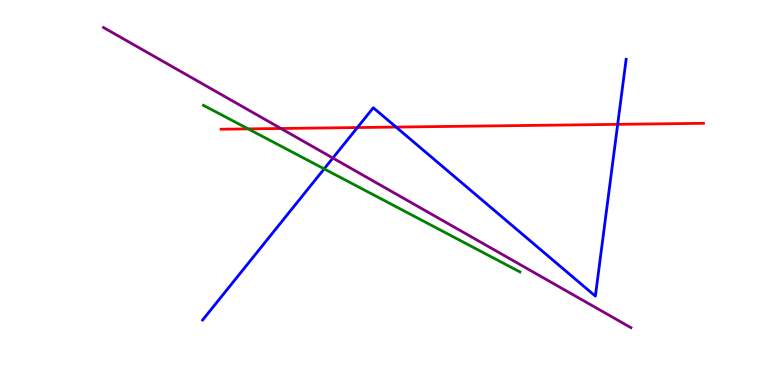[{'lines': ['blue', 'red'], 'intersections': [{'x': 4.61, 'y': 6.69}, {'x': 5.11, 'y': 6.7}, {'x': 7.97, 'y': 6.77}]}, {'lines': ['green', 'red'], 'intersections': [{'x': 3.2, 'y': 6.65}]}, {'lines': ['purple', 'red'], 'intersections': [{'x': 3.62, 'y': 6.66}]}, {'lines': ['blue', 'green'], 'intersections': [{'x': 4.18, 'y': 5.61}]}, {'lines': ['blue', 'purple'], 'intersections': [{'x': 4.29, 'y': 5.9}]}, {'lines': ['green', 'purple'], 'intersections': []}]